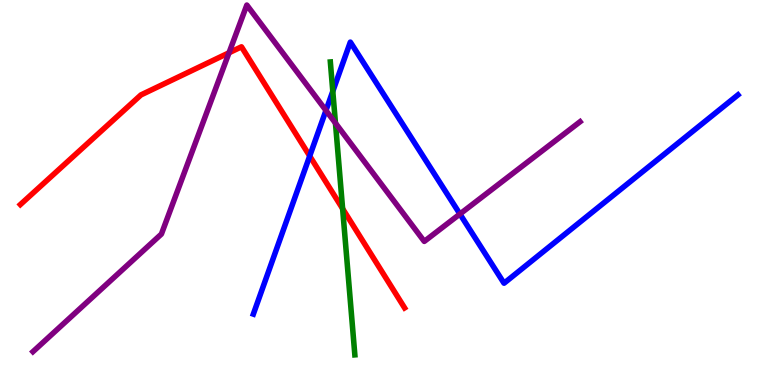[{'lines': ['blue', 'red'], 'intersections': [{'x': 4.0, 'y': 5.95}]}, {'lines': ['green', 'red'], 'intersections': [{'x': 4.42, 'y': 4.58}]}, {'lines': ['purple', 'red'], 'intersections': [{'x': 2.96, 'y': 8.63}]}, {'lines': ['blue', 'green'], 'intersections': [{'x': 4.29, 'y': 7.63}]}, {'lines': ['blue', 'purple'], 'intersections': [{'x': 4.21, 'y': 7.13}, {'x': 5.93, 'y': 4.44}]}, {'lines': ['green', 'purple'], 'intersections': [{'x': 4.33, 'y': 6.8}]}]